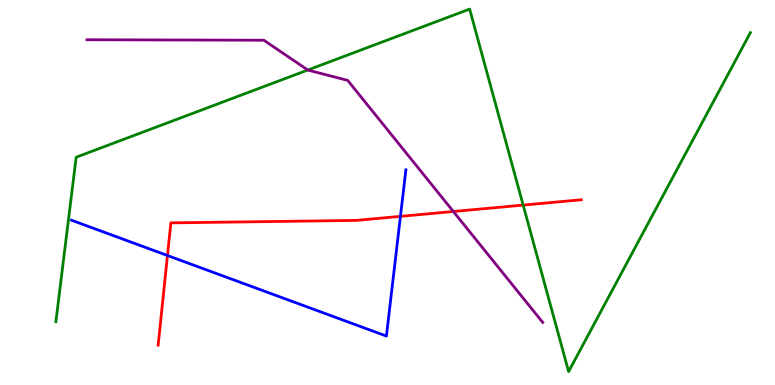[{'lines': ['blue', 'red'], 'intersections': [{'x': 2.16, 'y': 3.36}, {'x': 5.17, 'y': 4.38}]}, {'lines': ['green', 'red'], 'intersections': [{'x': 6.75, 'y': 4.67}]}, {'lines': ['purple', 'red'], 'intersections': [{'x': 5.85, 'y': 4.51}]}, {'lines': ['blue', 'green'], 'intersections': []}, {'lines': ['blue', 'purple'], 'intersections': []}, {'lines': ['green', 'purple'], 'intersections': [{'x': 3.97, 'y': 8.18}]}]